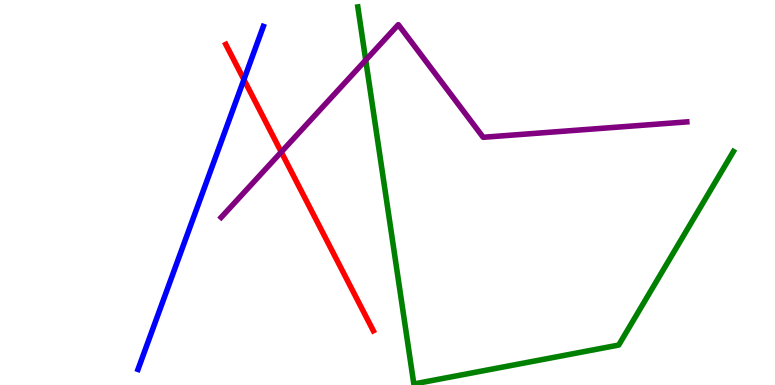[{'lines': ['blue', 'red'], 'intersections': [{'x': 3.15, 'y': 7.93}]}, {'lines': ['green', 'red'], 'intersections': []}, {'lines': ['purple', 'red'], 'intersections': [{'x': 3.63, 'y': 6.05}]}, {'lines': ['blue', 'green'], 'intersections': []}, {'lines': ['blue', 'purple'], 'intersections': []}, {'lines': ['green', 'purple'], 'intersections': [{'x': 4.72, 'y': 8.44}]}]